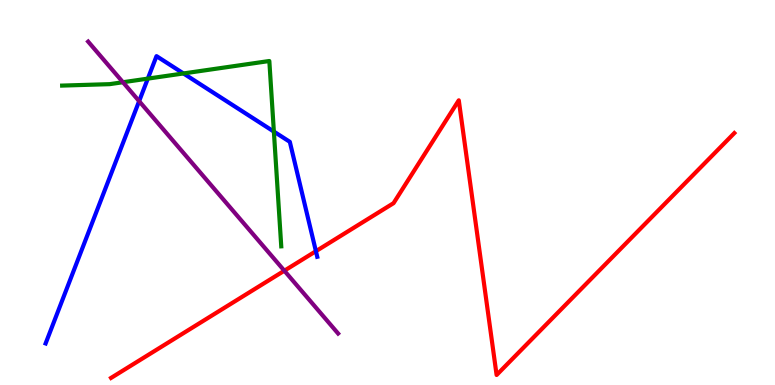[{'lines': ['blue', 'red'], 'intersections': [{'x': 4.08, 'y': 3.48}]}, {'lines': ['green', 'red'], 'intersections': []}, {'lines': ['purple', 'red'], 'intersections': [{'x': 3.67, 'y': 2.97}]}, {'lines': ['blue', 'green'], 'intersections': [{'x': 1.91, 'y': 7.96}, {'x': 2.37, 'y': 8.09}, {'x': 3.53, 'y': 6.58}]}, {'lines': ['blue', 'purple'], 'intersections': [{'x': 1.8, 'y': 7.37}]}, {'lines': ['green', 'purple'], 'intersections': [{'x': 1.59, 'y': 7.86}]}]